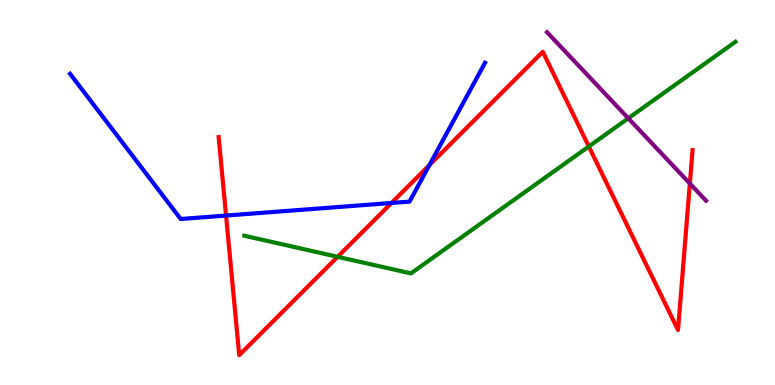[{'lines': ['blue', 'red'], 'intersections': [{'x': 2.92, 'y': 4.4}, {'x': 5.05, 'y': 4.73}, {'x': 5.54, 'y': 5.71}]}, {'lines': ['green', 'red'], 'intersections': [{'x': 4.36, 'y': 3.33}, {'x': 7.6, 'y': 6.2}]}, {'lines': ['purple', 'red'], 'intersections': [{'x': 8.9, 'y': 5.23}]}, {'lines': ['blue', 'green'], 'intersections': []}, {'lines': ['blue', 'purple'], 'intersections': []}, {'lines': ['green', 'purple'], 'intersections': [{'x': 8.11, 'y': 6.93}]}]